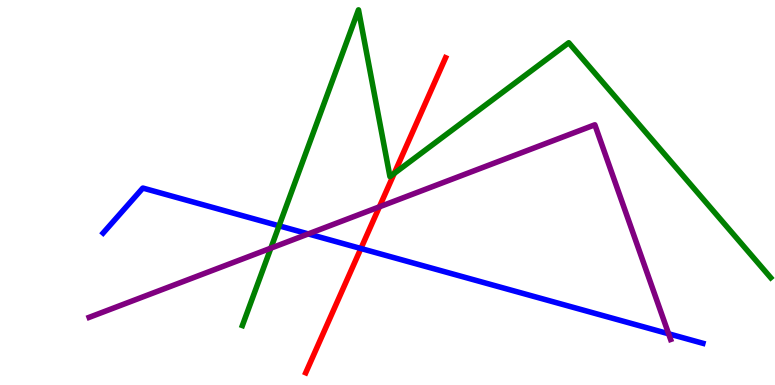[{'lines': ['blue', 'red'], 'intersections': [{'x': 4.66, 'y': 3.55}]}, {'lines': ['green', 'red'], 'intersections': [{'x': 5.09, 'y': 5.5}]}, {'lines': ['purple', 'red'], 'intersections': [{'x': 4.9, 'y': 4.63}]}, {'lines': ['blue', 'green'], 'intersections': [{'x': 3.6, 'y': 4.13}]}, {'lines': ['blue', 'purple'], 'intersections': [{'x': 3.98, 'y': 3.92}, {'x': 8.63, 'y': 1.33}]}, {'lines': ['green', 'purple'], 'intersections': [{'x': 3.49, 'y': 3.55}]}]